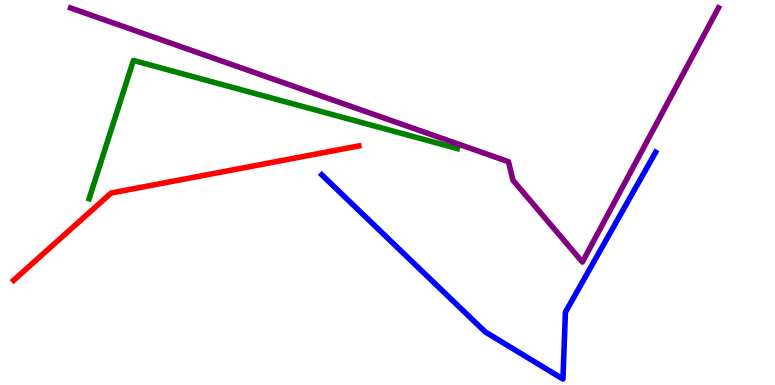[{'lines': ['blue', 'red'], 'intersections': []}, {'lines': ['green', 'red'], 'intersections': []}, {'lines': ['purple', 'red'], 'intersections': []}, {'lines': ['blue', 'green'], 'intersections': []}, {'lines': ['blue', 'purple'], 'intersections': []}, {'lines': ['green', 'purple'], 'intersections': []}]